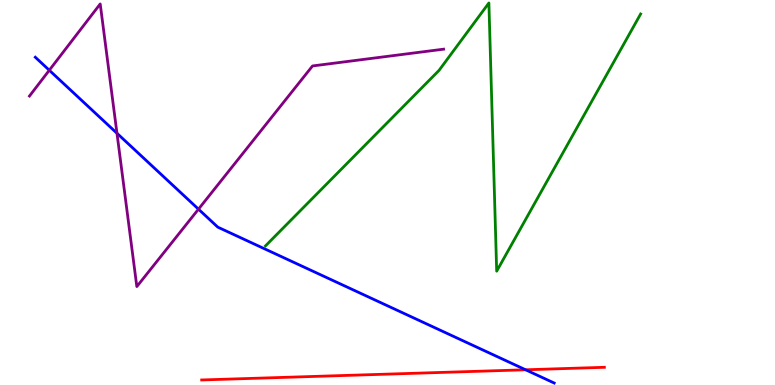[{'lines': ['blue', 'red'], 'intersections': [{'x': 6.78, 'y': 0.395}]}, {'lines': ['green', 'red'], 'intersections': []}, {'lines': ['purple', 'red'], 'intersections': []}, {'lines': ['blue', 'green'], 'intersections': []}, {'lines': ['blue', 'purple'], 'intersections': [{'x': 0.636, 'y': 8.18}, {'x': 1.51, 'y': 6.54}, {'x': 2.56, 'y': 4.57}]}, {'lines': ['green', 'purple'], 'intersections': []}]